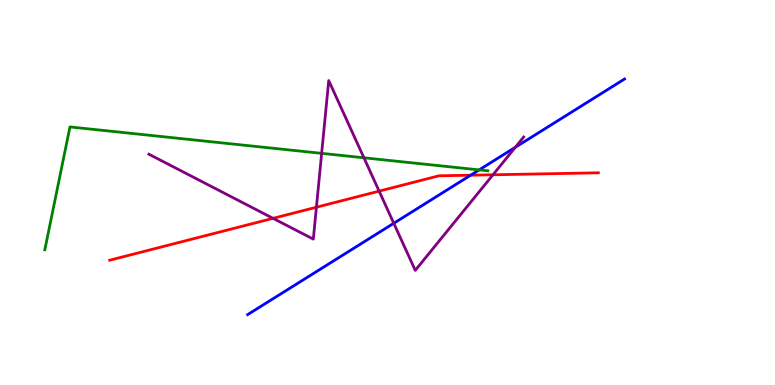[{'lines': ['blue', 'red'], 'intersections': [{'x': 6.07, 'y': 5.45}]}, {'lines': ['green', 'red'], 'intersections': []}, {'lines': ['purple', 'red'], 'intersections': [{'x': 3.52, 'y': 4.33}, {'x': 4.08, 'y': 4.62}, {'x': 4.89, 'y': 5.04}, {'x': 6.36, 'y': 5.46}]}, {'lines': ['blue', 'green'], 'intersections': [{'x': 6.18, 'y': 5.59}]}, {'lines': ['blue', 'purple'], 'intersections': [{'x': 5.08, 'y': 4.2}, {'x': 6.65, 'y': 6.17}]}, {'lines': ['green', 'purple'], 'intersections': [{'x': 4.15, 'y': 6.02}, {'x': 4.7, 'y': 5.9}]}]